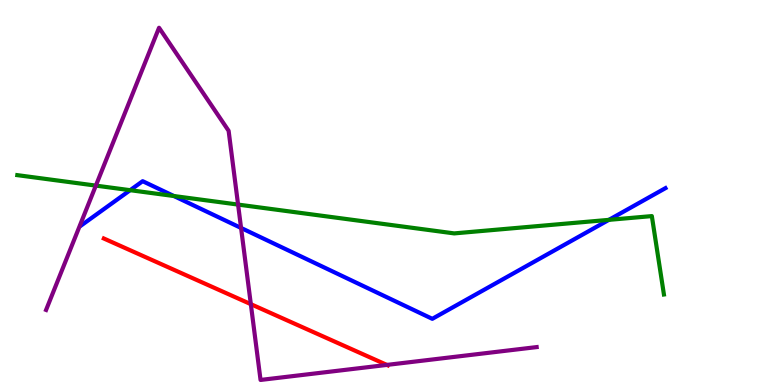[{'lines': ['blue', 'red'], 'intersections': []}, {'lines': ['green', 'red'], 'intersections': []}, {'lines': ['purple', 'red'], 'intersections': [{'x': 3.24, 'y': 2.1}, {'x': 4.99, 'y': 0.522}]}, {'lines': ['blue', 'green'], 'intersections': [{'x': 1.68, 'y': 5.06}, {'x': 2.24, 'y': 4.91}, {'x': 7.86, 'y': 4.29}]}, {'lines': ['blue', 'purple'], 'intersections': [{'x': 3.11, 'y': 4.08}]}, {'lines': ['green', 'purple'], 'intersections': [{'x': 1.24, 'y': 5.18}, {'x': 3.07, 'y': 4.69}]}]